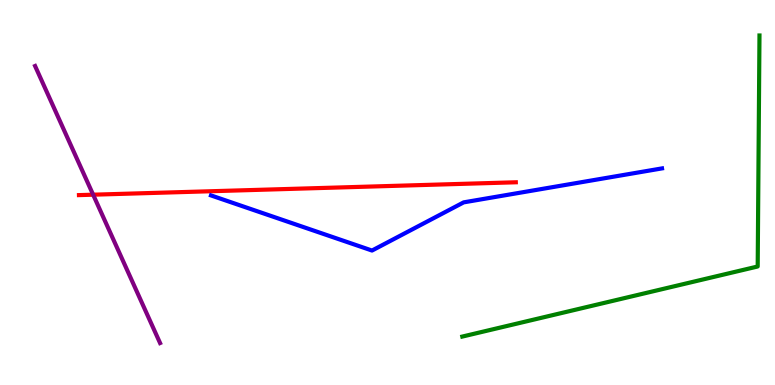[{'lines': ['blue', 'red'], 'intersections': []}, {'lines': ['green', 'red'], 'intersections': []}, {'lines': ['purple', 'red'], 'intersections': [{'x': 1.2, 'y': 4.94}]}, {'lines': ['blue', 'green'], 'intersections': []}, {'lines': ['blue', 'purple'], 'intersections': []}, {'lines': ['green', 'purple'], 'intersections': []}]